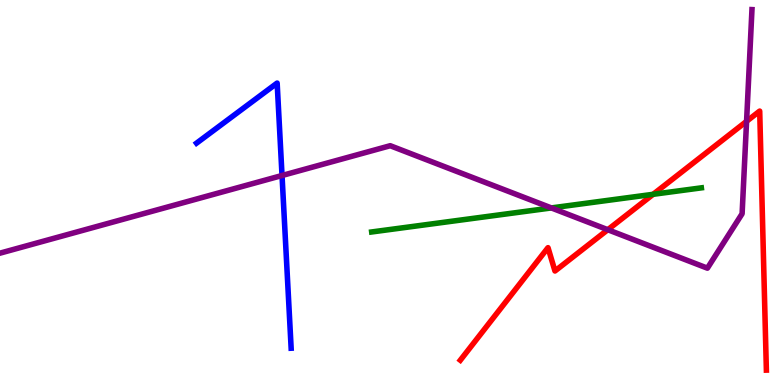[{'lines': ['blue', 'red'], 'intersections': []}, {'lines': ['green', 'red'], 'intersections': [{'x': 8.43, 'y': 4.95}]}, {'lines': ['purple', 'red'], 'intersections': [{'x': 7.84, 'y': 4.03}, {'x': 9.63, 'y': 6.85}]}, {'lines': ['blue', 'green'], 'intersections': []}, {'lines': ['blue', 'purple'], 'intersections': [{'x': 3.64, 'y': 5.44}]}, {'lines': ['green', 'purple'], 'intersections': [{'x': 7.11, 'y': 4.6}]}]